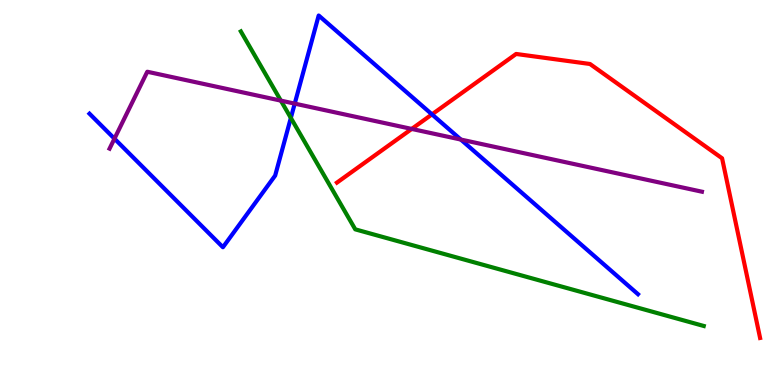[{'lines': ['blue', 'red'], 'intersections': [{'x': 5.57, 'y': 7.03}]}, {'lines': ['green', 'red'], 'intersections': []}, {'lines': ['purple', 'red'], 'intersections': [{'x': 5.31, 'y': 6.65}]}, {'lines': ['blue', 'green'], 'intersections': [{'x': 3.75, 'y': 6.94}]}, {'lines': ['blue', 'purple'], 'intersections': [{'x': 1.48, 'y': 6.4}, {'x': 3.8, 'y': 7.31}, {'x': 5.95, 'y': 6.38}]}, {'lines': ['green', 'purple'], 'intersections': [{'x': 3.62, 'y': 7.39}]}]